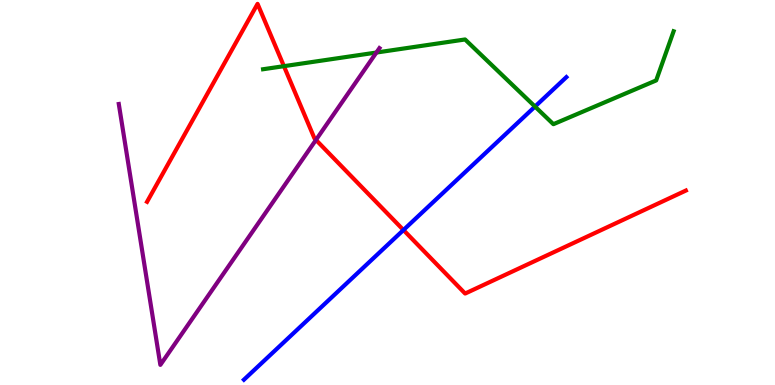[{'lines': ['blue', 'red'], 'intersections': [{'x': 5.21, 'y': 4.03}]}, {'lines': ['green', 'red'], 'intersections': [{'x': 3.66, 'y': 8.28}]}, {'lines': ['purple', 'red'], 'intersections': [{'x': 4.08, 'y': 6.37}]}, {'lines': ['blue', 'green'], 'intersections': [{'x': 6.9, 'y': 7.23}]}, {'lines': ['blue', 'purple'], 'intersections': []}, {'lines': ['green', 'purple'], 'intersections': [{'x': 4.86, 'y': 8.64}]}]